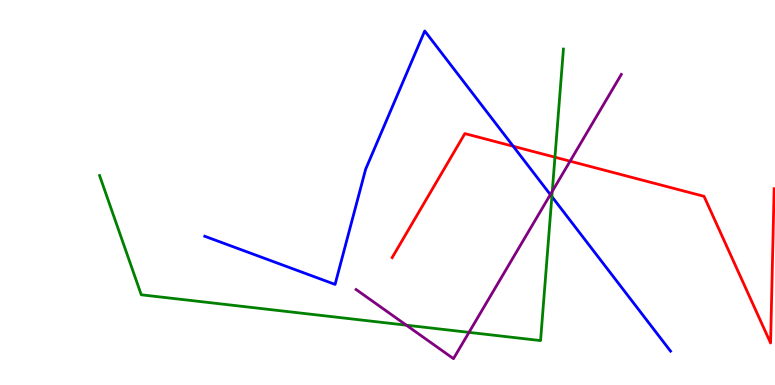[{'lines': ['blue', 'red'], 'intersections': [{'x': 6.62, 'y': 6.2}]}, {'lines': ['green', 'red'], 'intersections': [{'x': 7.16, 'y': 5.92}]}, {'lines': ['purple', 'red'], 'intersections': [{'x': 7.36, 'y': 5.81}]}, {'lines': ['blue', 'green'], 'intersections': [{'x': 7.12, 'y': 4.89}]}, {'lines': ['blue', 'purple'], 'intersections': [{'x': 7.1, 'y': 4.95}]}, {'lines': ['green', 'purple'], 'intersections': [{'x': 5.24, 'y': 1.55}, {'x': 6.05, 'y': 1.37}, {'x': 7.13, 'y': 5.03}]}]